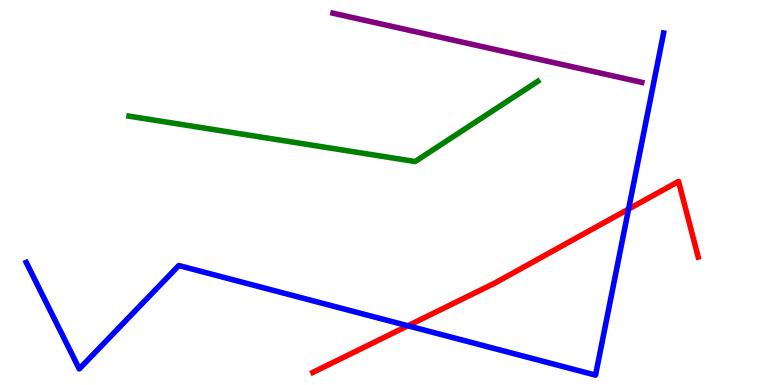[{'lines': ['blue', 'red'], 'intersections': [{'x': 5.26, 'y': 1.54}, {'x': 8.11, 'y': 4.57}]}, {'lines': ['green', 'red'], 'intersections': []}, {'lines': ['purple', 'red'], 'intersections': []}, {'lines': ['blue', 'green'], 'intersections': []}, {'lines': ['blue', 'purple'], 'intersections': []}, {'lines': ['green', 'purple'], 'intersections': []}]